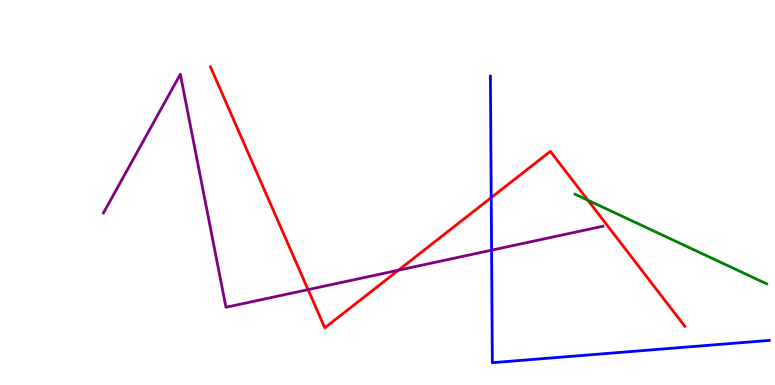[{'lines': ['blue', 'red'], 'intersections': [{'x': 6.34, 'y': 4.87}]}, {'lines': ['green', 'red'], 'intersections': [{'x': 7.59, 'y': 4.8}]}, {'lines': ['purple', 'red'], 'intersections': [{'x': 3.98, 'y': 2.48}, {'x': 5.14, 'y': 2.98}]}, {'lines': ['blue', 'green'], 'intersections': []}, {'lines': ['blue', 'purple'], 'intersections': [{'x': 6.34, 'y': 3.5}]}, {'lines': ['green', 'purple'], 'intersections': []}]